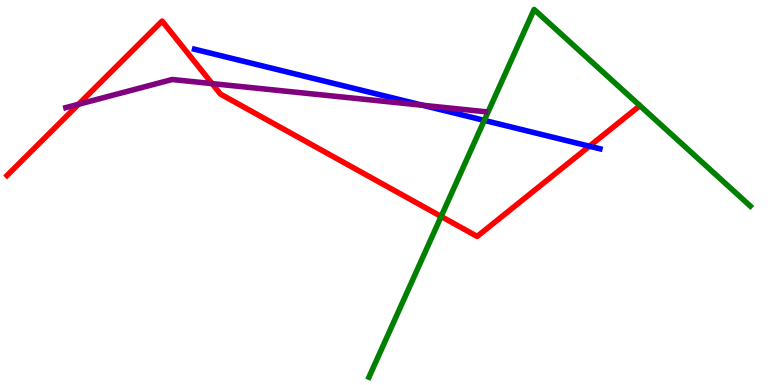[{'lines': ['blue', 'red'], 'intersections': [{'x': 7.61, 'y': 6.2}]}, {'lines': ['green', 'red'], 'intersections': [{'x': 5.69, 'y': 4.38}]}, {'lines': ['purple', 'red'], 'intersections': [{'x': 1.01, 'y': 7.29}, {'x': 2.74, 'y': 7.83}]}, {'lines': ['blue', 'green'], 'intersections': [{'x': 6.25, 'y': 6.87}]}, {'lines': ['blue', 'purple'], 'intersections': [{'x': 5.46, 'y': 7.27}]}, {'lines': ['green', 'purple'], 'intersections': []}]